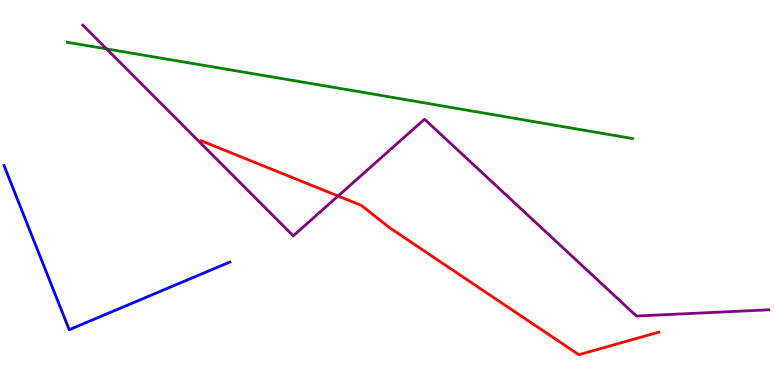[{'lines': ['blue', 'red'], 'intersections': []}, {'lines': ['green', 'red'], 'intersections': []}, {'lines': ['purple', 'red'], 'intersections': [{'x': 4.36, 'y': 4.91}]}, {'lines': ['blue', 'green'], 'intersections': []}, {'lines': ['blue', 'purple'], 'intersections': []}, {'lines': ['green', 'purple'], 'intersections': [{'x': 1.38, 'y': 8.73}]}]